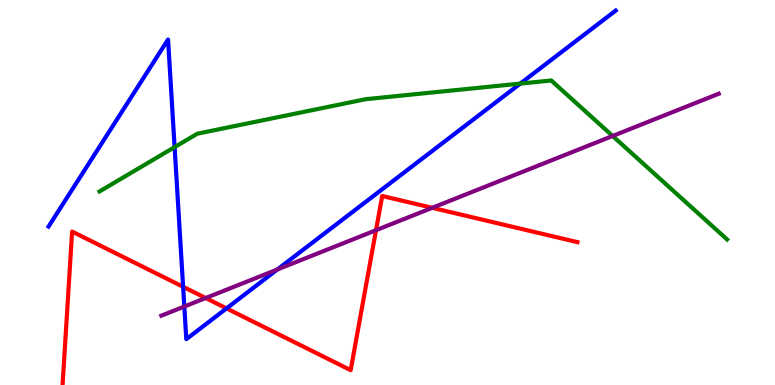[{'lines': ['blue', 'red'], 'intersections': [{'x': 2.36, 'y': 2.55}, {'x': 2.92, 'y': 1.99}]}, {'lines': ['green', 'red'], 'intersections': []}, {'lines': ['purple', 'red'], 'intersections': [{'x': 2.65, 'y': 2.26}, {'x': 4.85, 'y': 4.02}, {'x': 5.58, 'y': 4.6}]}, {'lines': ['blue', 'green'], 'intersections': [{'x': 2.25, 'y': 6.18}, {'x': 6.71, 'y': 7.83}]}, {'lines': ['blue', 'purple'], 'intersections': [{'x': 2.38, 'y': 2.04}, {'x': 3.58, 'y': 3.0}]}, {'lines': ['green', 'purple'], 'intersections': [{'x': 7.91, 'y': 6.47}]}]